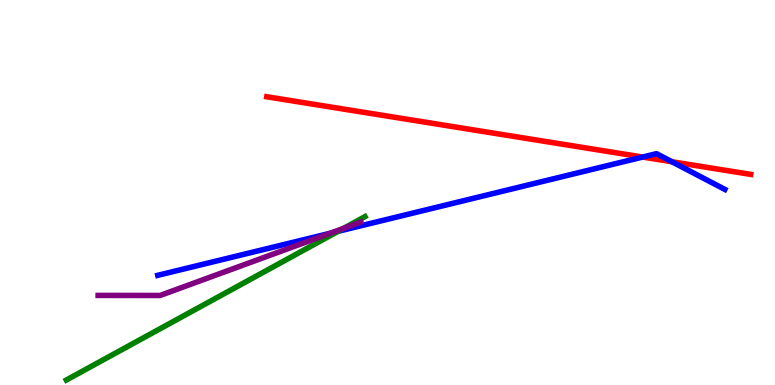[{'lines': ['blue', 'red'], 'intersections': [{'x': 8.29, 'y': 5.92}, {'x': 8.67, 'y': 5.8}]}, {'lines': ['green', 'red'], 'intersections': []}, {'lines': ['purple', 'red'], 'intersections': []}, {'lines': ['blue', 'green'], 'intersections': [{'x': 4.36, 'y': 3.99}]}, {'lines': ['blue', 'purple'], 'intersections': [{'x': 4.26, 'y': 3.94}]}, {'lines': ['green', 'purple'], 'intersections': [{'x': 4.43, 'y': 4.07}]}]